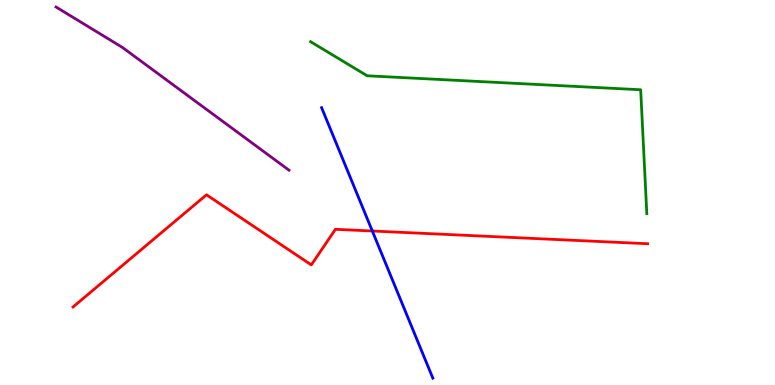[{'lines': ['blue', 'red'], 'intersections': [{'x': 4.8, 'y': 4.0}]}, {'lines': ['green', 'red'], 'intersections': []}, {'lines': ['purple', 'red'], 'intersections': []}, {'lines': ['blue', 'green'], 'intersections': []}, {'lines': ['blue', 'purple'], 'intersections': []}, {'lines': ['green', 'purple'], 'intersections': []}]